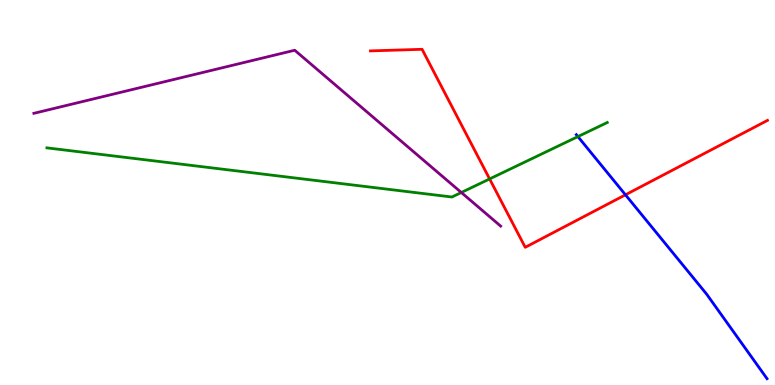[{'lines': ['blue', 'red'], 'intersections': [{'x': 8.07, 'y': 4.94}]}, {'lines': ['green', 'red'], 'intersections': [{'x': 6.32, 'y': 5.35}]}, {'lines': ['purple', 'red'], 'intersections': []}, {'lines': ['blue', 'green'], 'intersections': [{'x': 7.46, 'y': 6.45}]}, {'lines': ['blue', 'purple'], 'intersections': []}, {'lines': ['green', 'purple'], 'intersections': [{'x': 5.95, 'y': 5.0}]}]